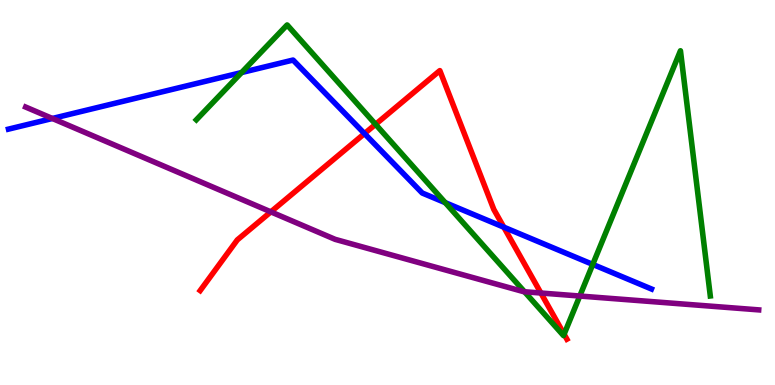[{'lines': ['blue', 'red'], 'intersections': [{'x': 4.7, 'y': 6.53}, {'x': 6.5, 'y': 4.1}]}, {'lines': ['green', 'red'], 'intersections': [{'x': 4.85, 'y': 6.77}, {'x': 7.28, 'y': 1.32}]}, {'lines': ['purple', 'red'], 'intersections': [{'x': 3.49, 'y': 4.5}, {'x': 6.98, 'y': 2.39}]}, {'lines': ['blue', 'green'], 'intersections': [{'x': 3.12, 'y': 8.12}, {'x': 5.75, 'y': 4.74}, {'x': 7.65, 'y': 3.13}]}, {'lines': ['blue', 'purple'], 'intersections': [{'x': 0.676, 'y': 6.92}]}, {'lines': ['green', 'purple'], 'intersections': [{'x': 6.77, 'y': 2.42}, {'x': 7.48, 'y': 2.31}]}]